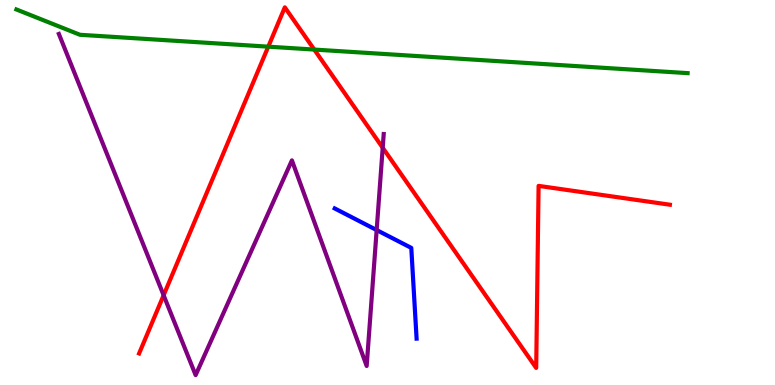[{'lines': ['blue', 'red'], 'intersections': []}, {'lines': ['green', 'red'], 'intersections': [{'x': 3.46, 'y': 8.79}, {'x': 4.05, 'y': 8.71}]}, {'lines': ['purple', 'red'], 'intersections': [{'x': 2.11, 'y': 2.33}, {'x': 4.94, 'y': 6.16}]}, {'lines': ['blue', 'green'], 'intersections': []}, {'lines': ['blue', 'purple'], 'intersections': [{'x': 4.86, 'y': 4.02}]}, {'lines': ['green', 'purple'], 'intersections': []}]